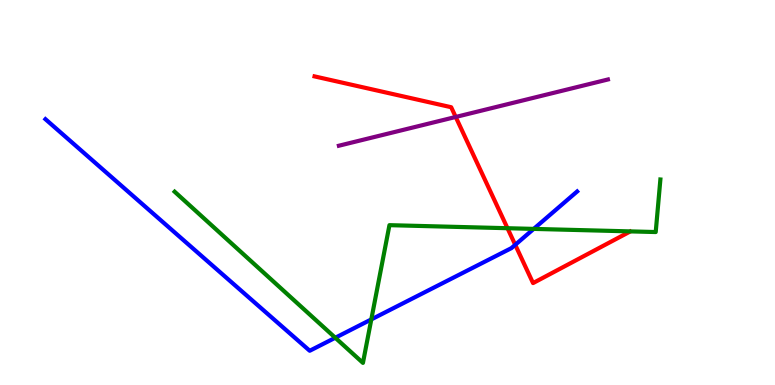[{'lines': ['blue', 'red'], 'intersections': [{'x': 6.65, 'y': 3.64}]}, {'lines': ['green', 'red'], 'intersections': [{'x': 6.55, 'y': 4.07}]}, {'lines': ['purple', 'red'], 'intersections': [{'x': 5.88, 'y': 6.96}]}, {'lines': ['blue', 'green'], 'intersections': [{'x': 4.33, 'y': 1.23}, {'x': 4.79, 'y': 1.7}, {'x': 6.89, 'y': 4.05}]}, {'lines': ['blue', 'purple'], 'intersections': []}, {'lines': ['green', 'purple'], 'intersections': []}]